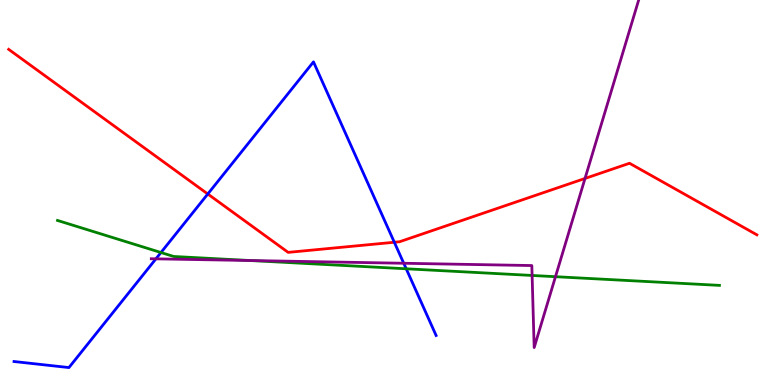[{'lines': ['blue', 'red'], 'intersections': [{'x': 2.68, 'y': 4.96}, {'x': 5.09, 'y': 3.71}]}, {'lines': ['green', 'red'], 'intersections': []}, {'lines': ['purple', 'red'], 'intersections': [{'x': 7.55, 'y': 5.36}]}, {'lines': ['blue', 'green'], 'intersections': [{'x': 2.08, 'y': 3.44}, {'x': 5.24, 'y': 3.02}]}, {'lines': ['blue', 'purple'], 'intersections': [{'x': 2.01, 'y': 3.28}, {'x': 5.21, 'y': 3.16}]}, {'lines': ['green', 'purple'], 'intersections': [{'x': 3.23, 'y': 3.23}, {'x': 6.87, 'y': 2.85}, {'x': 7.17, 'y': 2.81}]}]